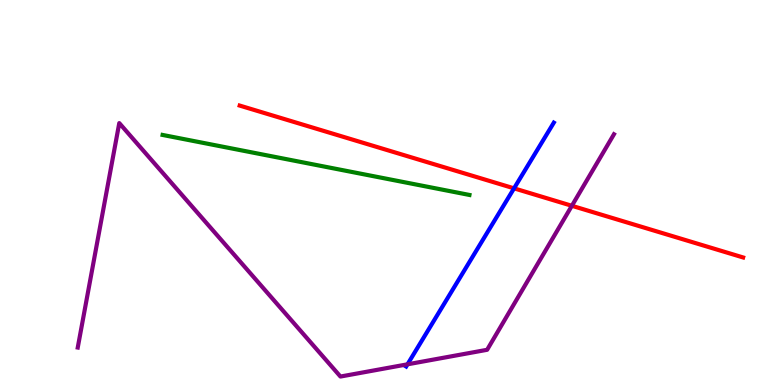[{'lines': ['blue', 'red'], 'intersections': [{'x': 6.63, 'y': 5.11}]}, {'lines': ['green', 'red'], 'intersections': []}, {'lines': ['purple', 'red'], 'intersections': [{'x': 7.38, 'y': 4.65}]}, {'lines': ['blue', 'green'], 'intersections': []}, {'lines': ['blue', 'purple'], 'intersections': [{'x': 5.26, 'y': 0.537}]}, {'lines': ['green', 'purple'], 'intersections': []}]